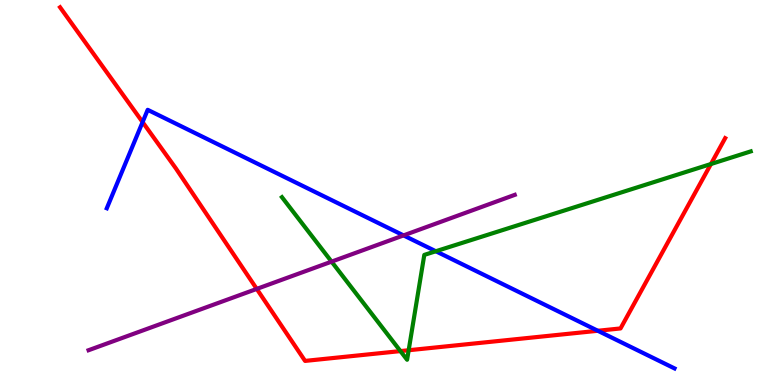[{'lines': ['blue', 'red'], 'intersections': [{'x': 1.84, 'y': 6.83}, {'x': 7.71, 'y': 1.41}]}, {'lines': ['green', 'red'], 'intersections': [{'x': 5.17, 'y': 0.881}, {'x': 5.27, 'y': 0.903}, {'x': 9.17, 'y': 5.74}]}, {'lines': ['purple', 'red'], 'intersections': [{'x': 3.31, 'y': 2.5}]}, {'lines': ['blue', 'green'], 'intersections': [{'x': 5.62, 'y': 3.47}]}, {'lines': ['blue', 'purple'], 'intersections': [{'x': 5.21, 'y': 3.89}]}, {'lines': ['green', 'purple'], 'intersections': [{'x': 4.28, 'y': 3.2}]}]